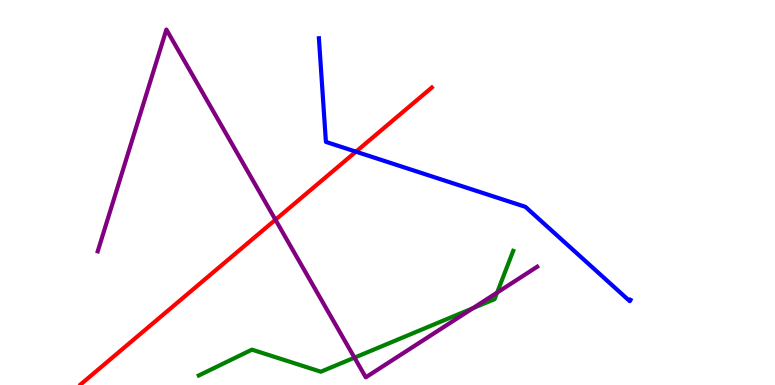[{'lines': ['blue', 'red'], 'intersections': [{'x': 4.59, 'y': 6.06}]}, {'lines': ['green', 'red'], 'intersections': []}, {'lines': ['purple', 'red'], 'intersections': [{'x': 3.55, 'y': 4.29}]}, {'lines': ['blue', 'green'], 'intersections': []}, {'lines': ['blue', 'purple'], 'intersections': []}, {'lines': ['green', 'purple'], 'intersections': [{'x': 4.57, 'y': 0.71}, {'x': 6.1, 'y': 1.99}, {'x': 6.41, 'y': 2.4}]}]